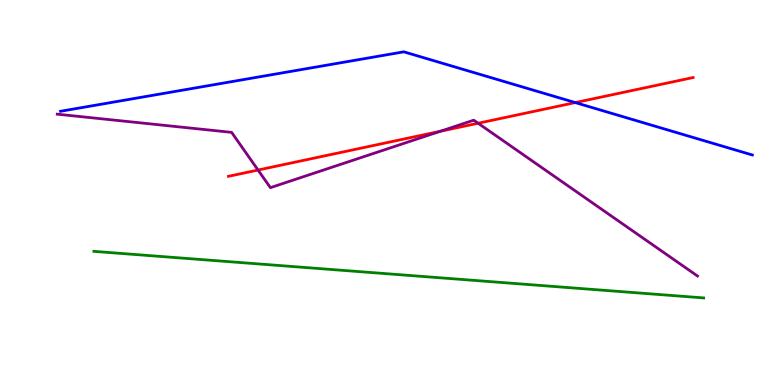[{'lines': ['blue', 'red'], 'intersections': [{'x': 7.42, 'y': 7.34}]}, {'lines': ['green', 'red'], 'intersections': []}, {'lines': ['purple', 'red'], 'intersections': [{'x': 3.33, 'y': 5.58}, {'x': 5.68, 'y': 6.59}, {'x': 6.17, 'y': 6.8}]}, {'lines': ['blue', 'green'], 'intersections': []}, {'lines': ['blue', 'purple'], 'intersections': []}, {'lines': ['green', 'purple'], 'intersections': []}]